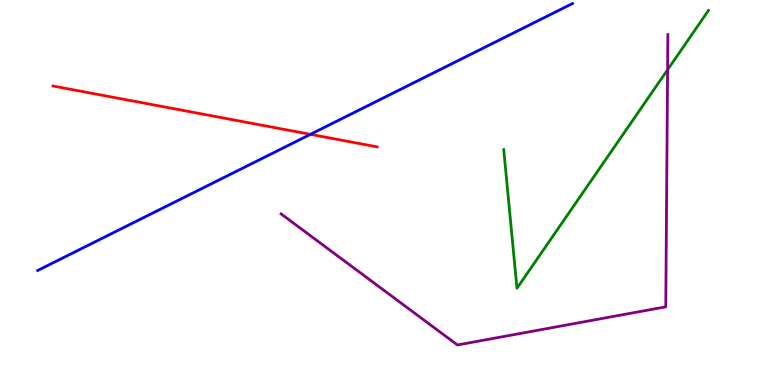[{'lines': ['blue', 'red'], 'intersections': [{'x': 4.01, 'y': 6.51}]}, {'lines': ['green', 'red'], 'intersections': []}, {'lines': ['purple', 'red'], 'intersections': []}, {'lines': ['blue', 'green'], 'intersections': []}, {'lines': ['blue', 'purple'], 'intersections': []}, {'lines': ['green', 'purple'], 'intersections': [{'x': 8.61, 'y': 8.19}]}]